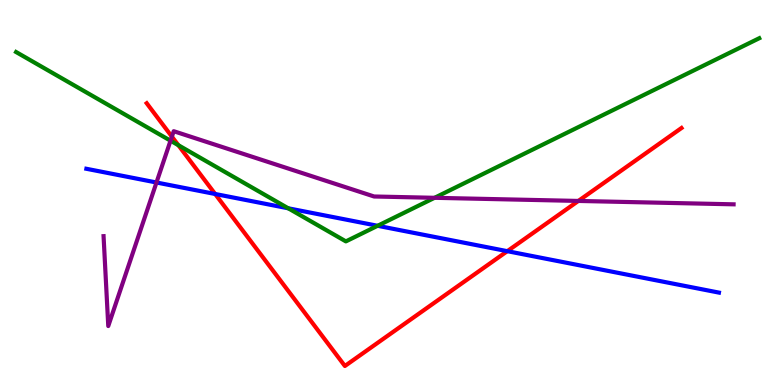[{'lines': ['blue', 'red'], 'intersections': [{'x': 2.78, 'y': 4.96}, {'x': 6.55, 'y': 3.48}]}, {'lines': ['green', 'red'], 'intersections': [{'x': 2.3, 'y': 6.23}]}, {'lines': ['purple', 'red'], 'intersections': [{'x': 2.22, 'y': 6.45}, {'x': 7.46, 'y': 4.78}]}, {'lines': ['blue', 'green'], 'intersections': [{'x': 3.72, 'y': 4.59}, {'x': 4.87, 'y': 4.14}]}, {'lines': ['blue', 'purple'], 'intersections': [{'x': 2.02, 'y': 5.26}]}, {'lines': ['green', 'purple'], 'intersections': [{'x': 2.2, 'y': 6.35}, {'x': 5.61, 'y': 4.86}]}]